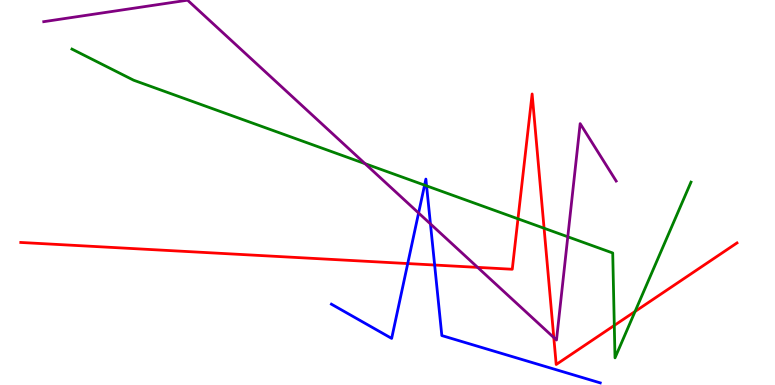[{'lines': ['blue', 'red'], 'intersections': [{'x': 5.26, 'y': 3.15}, {'x': 5.61, 'y': 3.12}]}, {'lines': ['green', 'red'], 'intersections': [{'x': 6.68, 'y': 4.32}, {'x': 7.02, 'y': 4.07}, {'x': 7.93, 'y': 1.55}, {'x': 8.19, 'y': 1.91}]}, {'lines': ['purple', 'red'], 'intersections': [{'x': 6.16, 'y': 3.06}, {'x': 7.15, 'y': 1.23}]}, {'lines': ['blue', 'green'], 'intersections': [{'x': 5.48, 'y': 5.19}, {'x': 5.5, 'y': 5.17}]}, {'lines': ['blue', 'purple'], 'intersections': [{'x': 5.4, 'y': 4.47}, {'x': 5.55, 'y': 4.18}]}, {'lines': ['green', 'purple'], 'intersections': [{'x': 4.71, 'y': 5.75}, {'x': 7.33, 'y': 3.85}]}]